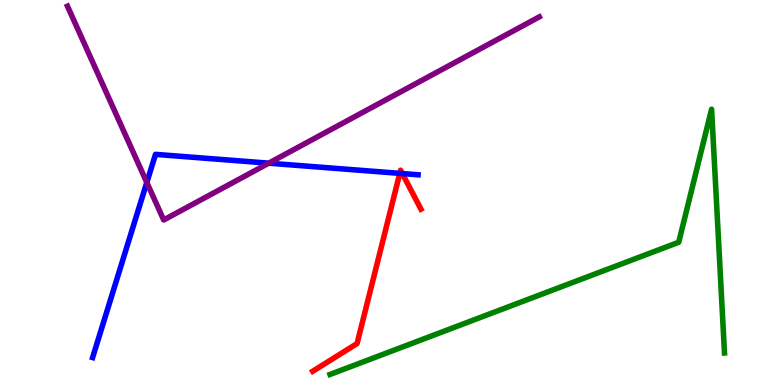[{'lines': ['blue', 'red'], 'intersections': [{'x': 5.16, 'y': 5.5}, {'x': 5.19, 'y': 5.49}]}, {'lines': ['green', 'red'], 'intersections': []}, {'lines': ['purple', 'red'], 'intersections': []}, {'lines': ['blue', 'green'], 'intersections': []}, {'lines': ['blue', 'purple'], 'intersections': [{'x': 1.89, 'y': 5.26}, {'x': 3.47, 'y': 5.76}]}, {'lines': ['green', 'purple'], 'intersections': []}]